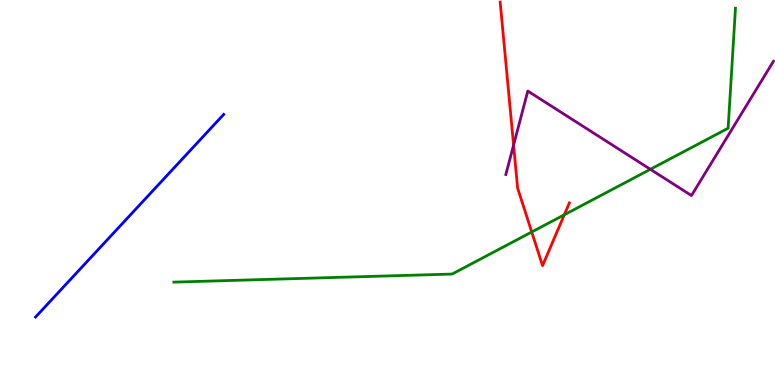[{'lines': ['blue', 'red'], 'intersections': []}, {'lines': ['green', 'red'], 'intersections': [{'x': 6.86, 'y': 3.97}, {'x': 7.28, 'y': 4.42}]}, {'lines': ['purple', 'red'], 'intersections': [{'x': 6.63, 'y': 6.23}]}, {'lines': ['blue', 'green'], 'intersections': []}, {'lines': ['blue', 'purple'], 'intersections': []}, {'lines': ['green', 'purple'], 'intersections': [{'x': 8.39, 'y': 5.6}]}]